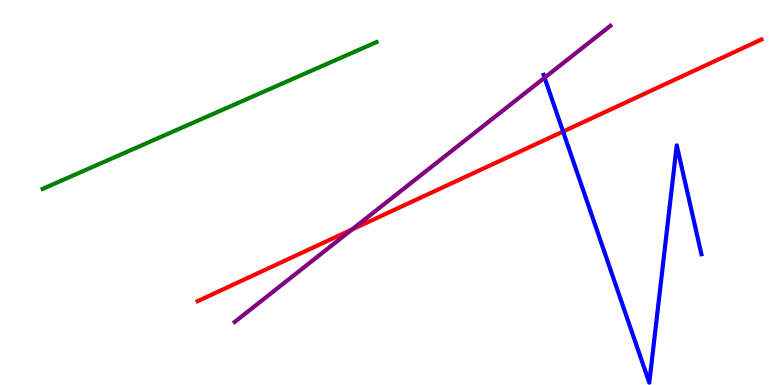[{'lines': ['blue', 'red'], 'intersections': [{'x': 7.27, 'y': 6.58}]}, {'lines': ['green', 'red'], 'intersections': []}, {'lines': ['purple', 'red'], 'intersections': [{'x': 4.54, 'y': 4.04}]}, {'lines': ['blue', 'green'], 'intersections': []}, {'lines': ['blue', 'purple'], 'intersections': [{'x': 7.03, 'y': 7.98}]}, {'lines': ['green', 'purple'], 'intersections': []}]